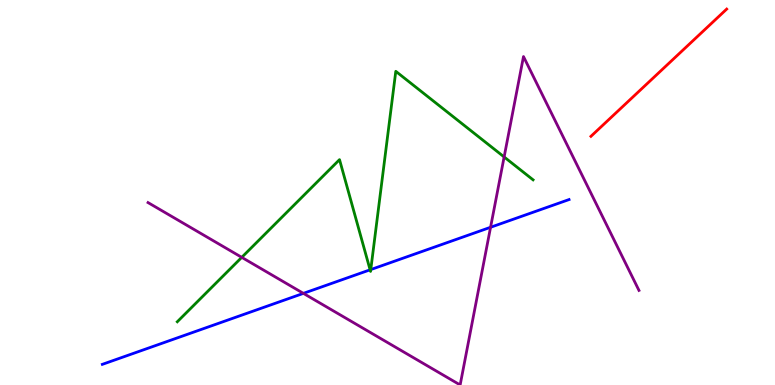[{'lines': ['blue', 'red'], 'intersections': []}, {'lines': ['green', 'red'], 'intersections': []}, {'lines': ['purple', 'red'], 'intersections': []}, {'lines': ['blue', 'green'], 'intersections': [{'x': 4.78, 'y': 2.99}, {'x': 4.78, 'y': 3.0}]}, {'lines': ['blue', 'purple'], 'intersections': [{'x': 3.91, 'y': 2.38}, {'x': 6.33, 'y': 4.1}]}, {'lines': ['green', 'purple'], 'intersections': [{'x': 3.12, 'y': 3.32}, {'x': 6.5, 'y': 5.92}]}]